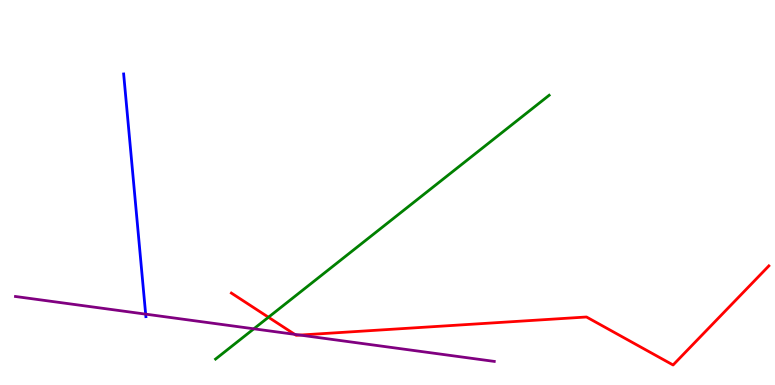[{'lines': ['blue', 'red'], 'intersections': []}, {'lines': ['green', 'red'], 'intersections': [{'x': 3.46, 'y': 1.76}]}, {'lines': ['purple', 'red'], 'intersections': [{'x': 3.8, 'y': 1.32}, {'x': 3.87, 'y': 1.3}]}, {'lines': ['blue', 'green'], 'intersections': []}, {'lines': ['blue', 'purple'], 'intersections': [{'x': 1.88, 'y': 1.84}]}, {'lines': ['green', 'purple'], 'intersections': [{'x': 3.28, 'y': 1.46}]}]